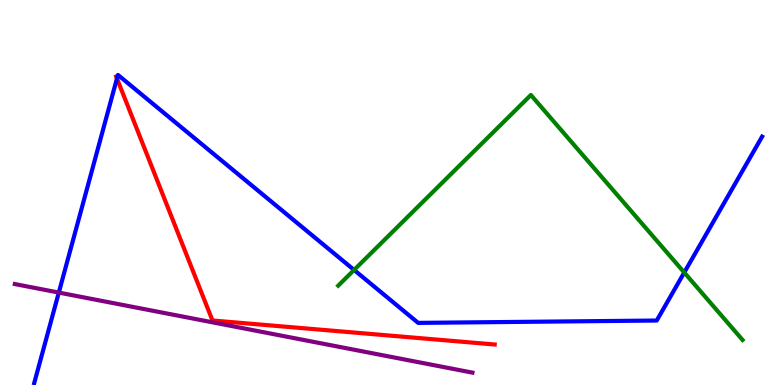[{'lines': ['blue', 'red'], 'intersections': [{'x': 1.51, 'y': 7.96}]}, {'lines': ['green', 'red'], 'intersections': []}, {'lines': ['purple', 'red'], 'intersections': []}, {'lines': ['blue', 'green'], 'intersections': [{'x': 4.57, 'y': 2.99}, {'x': 8.83, 'y': 2.92}]}, {'lines': ['blue', 'purple'], 'intersections': [{'x': 0.759, 'y': 2.4}]}, {'lines': ['green', 'purple'], 'intersections': []}]